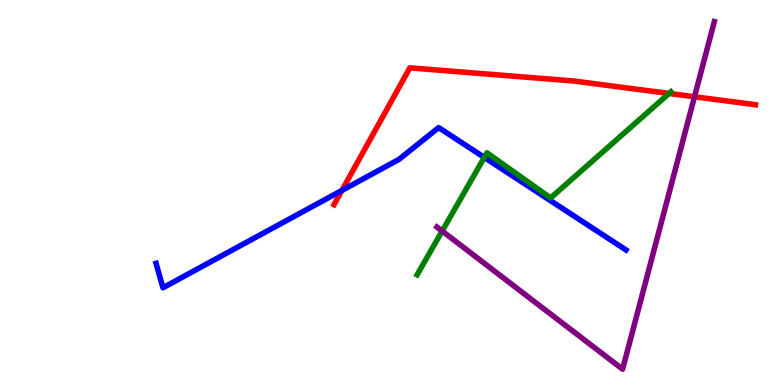[{'lines': ['blue', 'red'], 'intersections': [{'x': 4.41, 'y': 5.05}]}, {'lines': ['green', 'red'], 'intersections': [{'x': 8.63, 'y': 7.57}]}, {'lines': ['purple', 'red'], 'intersections': [{'x': 8.96, 'y': 7.49}]}, {'lines': ['blue', 'green'], 'intersections': [{'x': 6.25, 'y': 5.91}]}, {'lines': ['blue', 'purple'], 'intersections': []}, {'lines': ['green', 'purple'], 'intersections': [{'x': 5.71, 'y': 4.0}]}]